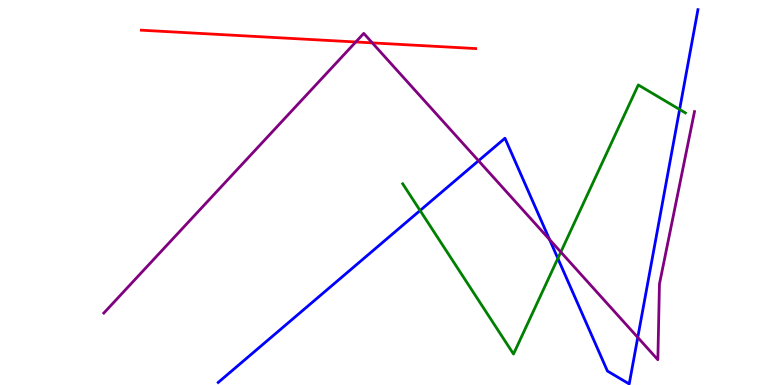[{'lines': ['blue', 'red'], 'intersections': []}, {'lines': ['green', 'red'], 'intersections': []}, {'lines': ['purple', 'red'], 'intersections': [{'x': 4.59, 'y': 8.91}, {'x': 4.8, 'y': 8.89}]}, {'lines': ['blue', 'green'], 'intersections': [{'x': 5.42, 'y': 4.53}, {'x': 7.2, 'y': 3.29}, {'x': 8.77, 'y': 7.16}]}, {'lines': ['blue', 'purple'], 'intersections': [{'x': 6.17, 'y': 5.82}, {'x': 7.09, 'y': 3.78}, {'x': 8.23, 'y': 1.24}]}, {'lines': ['green', 'purple'], 'intersections': [{'x': 7.24, 'y': 3.45}]}]